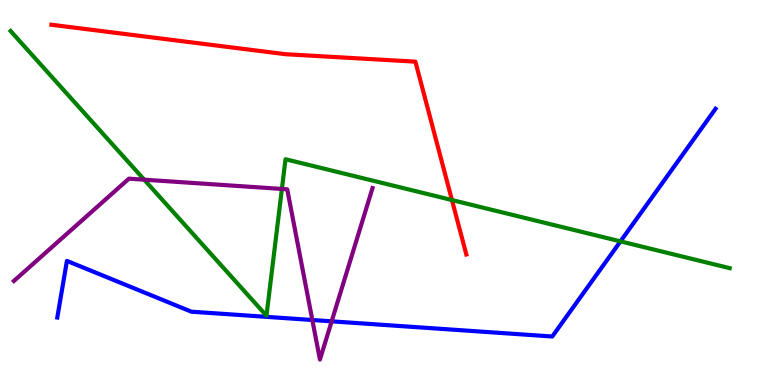[{'lines': ['blue', 'red'], 'intersections': []}, {'lines': ['green', 'red'], 'intersections': [{'x': 5.83, 'y': 4.8}]}, {'lines': ['purple', 'red'], 'intersections': []}, {'lines': ['blue', 'green'], 'intersections': [{'x': 8.01, 'y': 3.73}]}, {'lines': ['blue', 'purple'], 'intersections': [{'x': 4.03, 'y': 1.69}, {'x': 4.28, 'y': 1.65}]}, {'lines': ['green', 'purple'], 'intersections': [{'x': 1.86, 'y': 5.33}, {'x': 3.64, 'y': 5.09}]}]